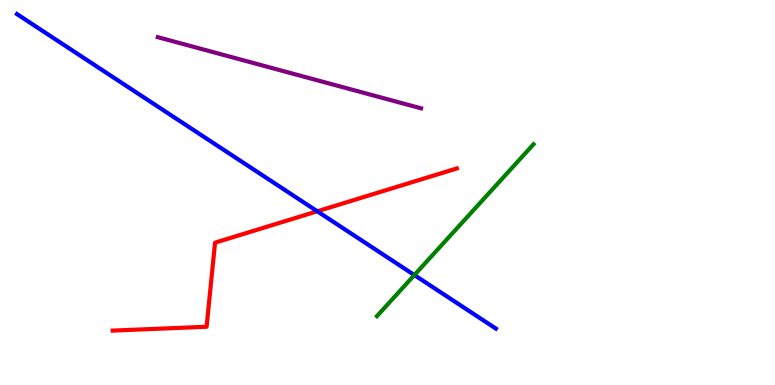[{'lines': ['blue', 'red'], 'intersections': [{'x': 4.09, 'y': 4.51}]}, {'lines': ['green', 'red'], 'intersections': []}, {'lines': ['purple', 'red'], 'intersections': []}, {'lines': ['blue', 'green'], 'intersections': [{'x': 5.35, 'y': 2.86}]}, {'lines': ['blue', 'purple'], 'intersections': []}, {'lines': ['green', 'purple'], 'intersections': []}]